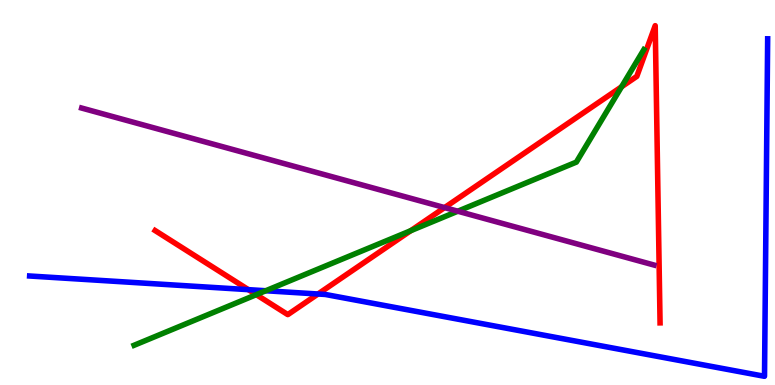[{'lines': ['blue', 'red'], 'intersections': [{'x': 3.21, 'y': 2.48}, {'x': 4.1, 'y': 2.36}]}, {'lines': ['green', 'red'], 'intersections': [{'x': 3.31, 'y': 2.35}, {'x': 5.3, 'y': 4.01}, {'x': 8.02, 'y': 7.75}]}, {'lines': ['purple', 'red'], 'intersections': [{'x': 5.74, 'y': 4.61}]}, {'lines': ['blue', 'green'], 'intersections': [{'x': 3.43, 'y': 2.45}]}, {'lines': ['blue', 'purple'], 'intersections': []}, {'lines': ['green', 'purple'], 'intersections': [{'x': 5.91, 'y': 4.51}]}]